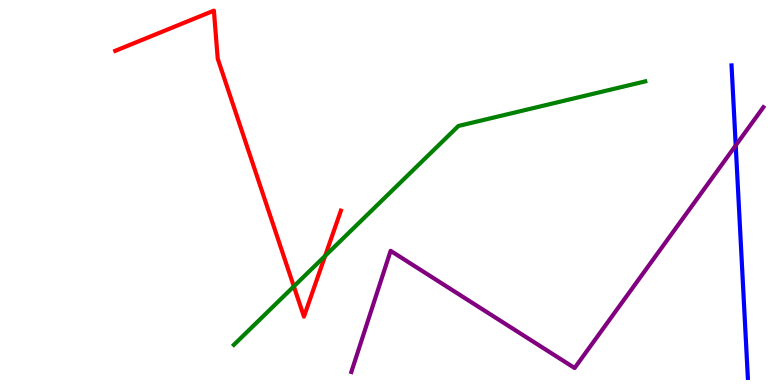[{'lines': ['blue', 'red'], 'intersections': []}, {'lines': ['green', 'red'], 'intersections': [{'x': 3.79, 'y': 2.56}, {'x': 4.2, 'y': 3.35}]}, {'lines': ['purple', 'red'], 'intersections': []}, {'lines': ['blue', 'green'], 'intersections': []}, {'lines': ['blue', 'purple'], 'intersections': [{'x': 9.49, 'y': 6.22}]}, {'lines': ['green', 'purple'], 'intersections': []}]